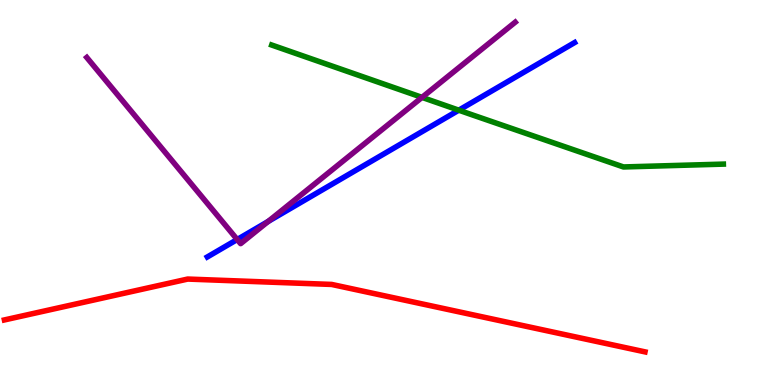[{'lines': ['blue', 'red'], 'intersections': []}, {'lines': ['green', 'red'], 'intersections': []}, {'lines': ['purple', 'red'], 'intersections': []}, {'lines': ['blue', 'green'], 'intersections': [{'x': 5.92, 'y': 7.14}]}, {'lines': ['blue', 'purple'], 'intersections': [{'x': 3.06, 'y': 3.78}, {'x': 3.46, 'y': 4.25}]}, {'lines': ['green', 'purple'], 'intersections': [{'x': 5.45, 'y': 7.47}]}]